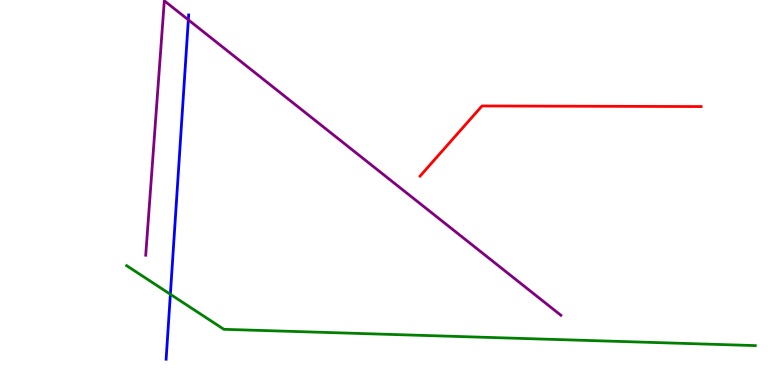[{'lines': ['blue', 'red'], 'intersections': []}, {'lines': ['green', 'red'], 'intersections': []}, {'lines': ['purple', 'red'], 'intersections': []}, {'lines': ['blue', 'green'], 'intersections': [{'x': 2.2, 'y': 2.36}]}, {'lines': ['blue', 'purple'], 'intersections': [{'x': 2.43, 'y': 9.48}]}, {'lines': ['green', 'purple'], 'intersections': []}]